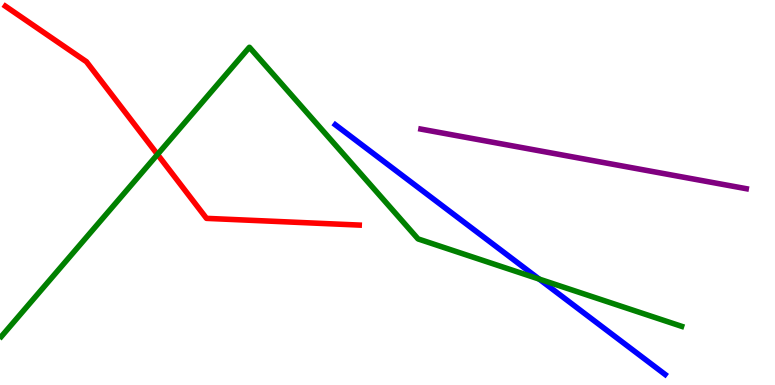[{'lines': ['blue', 'red'], 'intersections': []}, {'lines': ['green', 'red'], 'intersections': [{'x': 2.03, 'y': 5.99}]}, {'lines': ['purple', 'red'], 'intersections': []}, {'lines': ['blue', 'green'], 'intersections': [{'x': 6.96, 'y': 2.75}]}, {'lines': ['blue', 'purple'], 'intersections': []}, {'lines': ['green', 'purple'], 'intersections': []}]